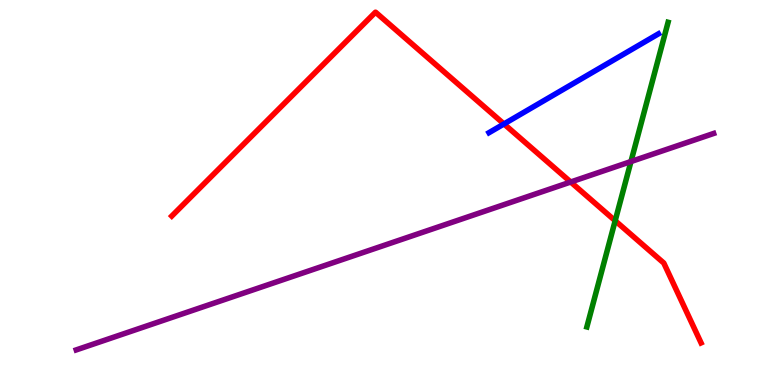[{'lines': ['blue', 'red'], 'intersections': [{'x': 6.5, 'y': 6.78}]}, {'lines': ['green', 'red'], 'intersections': [{'x': 7.94, 'y': 4.27}]}, {'lines': ['purple', 'red'], 'intersections': [{'x': 7.36, 'y': 5.27}]}, {'lines': ['blue', 'green'], 'intersections': []}, {'lines': ['blue', 'purple'], 'intersections': []}, {'lines': ['green', 'purple'], 'intersections': [{'x': 8.14, 'y': 5.8}]}]